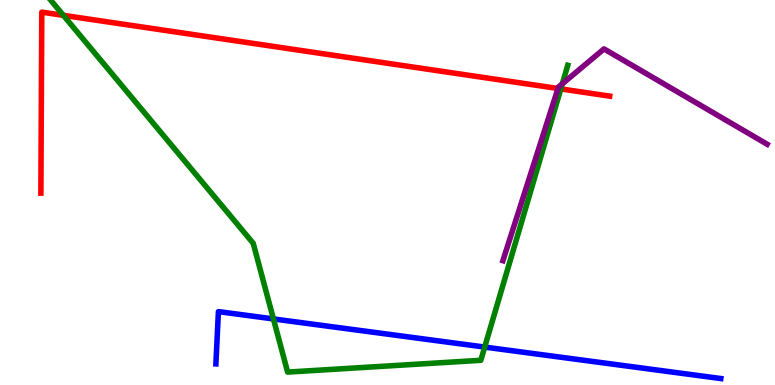[{'lines': ['blue', 'red'], 'intersections': []}, {'lines': ['green', 'red'], 'intersections': [{'x': 0.818, 'y': 9.6}, {'x': 7.24, 'y': 7.69}]}, {'lines': ['purple', 'red'], 'intersections': [{'x': 7.2, 'y': 7.7}]}, {'lines': ['blue', 'green'], 'intersections': [{'x': 3.53, 'y': 1.72}, {'x': 6.25, 'y': 0.985}]}, {'lines': ['blue', 'purple'], 'intersections': []}, {'lines': ['green', 'purple'], 'intersections': [{'x': 7.26, 'y': 7.82}]}]